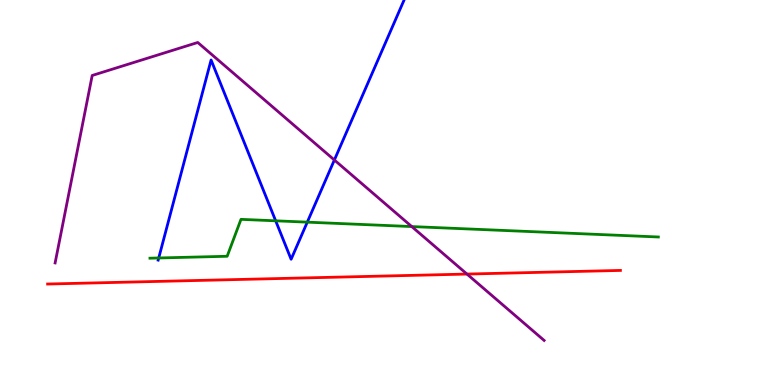[{'lines': ['blue', 'red'], 'intersections': []}, {'lines': ['green', 'red'], 'intersections': []}, {'lines': ['purple', 'red'], 'intersections': [{'x': 6.03, 'y': 2.88}]}, {'lines': ['blue', 'green'], 'intersections': [{'x': 2.05, 'y': 3.3}, {'x': 3.56, 'y': 4.26}, {'x': 3.97, 'y': 4.23}]}, {'lines': ['blue', 'purple'], 'intersections': [{'x': 4.31, 'y': 5.84}]}, {'lines': ['green', 'purple'], 'intersections': [{'x': 5.31, 'y': 4.12}]}]